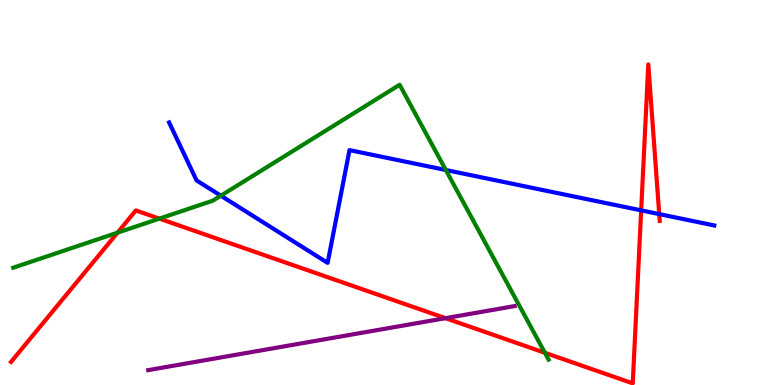[{'lines': ['blue', 'red'], 'intersections': [{'x': 8.27, 'y': 4.54}, {'x': 8.51, 'y': 4.44}]}, {'lines': ['green', 'red'], 'intersections': [{'x': 1.52, 'y': 3.96}, {'x': 2.06, 'y': 4.32}, {'x': 7.03, 'y': 0.837}]}, {'lines': ['purple', 'red'], 'intersections': [{'x': 5.75, 'y': 1.74}]}, {'lines': ['blue', 'green'], 'intersections': [{'x': 2.85, 'y': 4.92}, {'x': 5.75, 'y': 5.58}]}, {'lines': ['blue', 'purple'], 'intersections': []}, {'lines': ['green', 'purple'], 'intersections': []}]